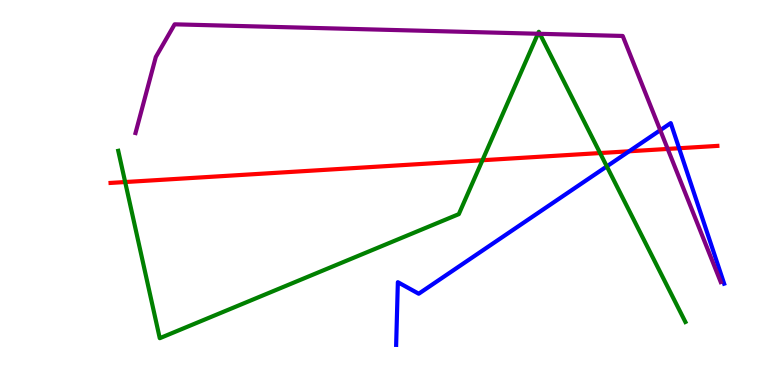[{'lines': ['blue', 'red'], 'intersections': [{'x': 8.12, 'y': 6.07}, {'x': 8.76, 'y': 6.15}]}, {'lines': ['green', 'red'], 'intersections': [{'x': 1.62, 'y': 5.27}, {'x': 6.23, 'y': 5.84}, {'x': 7.74, 'y': 6.02}]}, {'lines': ['purple', 'red'], 'intersections': [{'x': 8.62, 'y': 6.13}]}, {'lines': ['blue', 'green'], 'intersections': [{'x': 7.83, 'y': 5.68}]}, {'lines': ['blue', 'purple'], 'intersections': [{'x': 8.52, 'y': 6.62}]}, {'lines': ['green', 'purple'], 'intersections': [{'x': 6.94, 'y': 9.12}, {'x': 6.97, 'y': 9.12}]}]